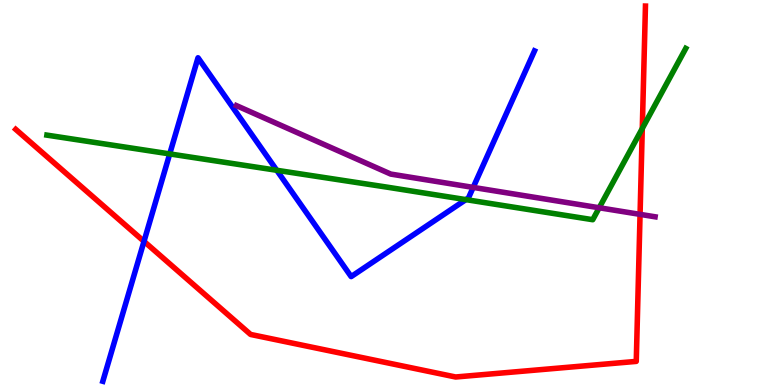[{'lines': ['blue', 'red'], 'intersections': [{'x': 1.86, 'y': 3.73}]}, {'lines': ['green', 'red'], 'intersections': [{'x': 8.29, 'y': 6.66}]}, {'lines': ['purple', 'red'], 'intersections': [{'x': 8.26, 'y': 4.43}]}, {'lines': ['blue', 'green'], 'intersections': [{'x': 2.19, 'y': 6.0}, {'x': 3.57, 'y': 5.58}, {'x': 6.01, 'y': 4.81}]}, {'lines': ['blue', 'purple'], 'intersections': [{'x': 6.11, 'y': 5.13}]}, {'lines': ['green', 'purple'], 'intersections': [{'x': 7.73, 'y': 4.6}]}]